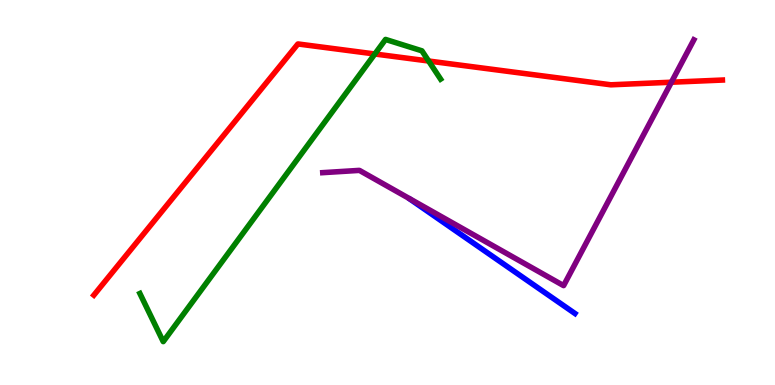[{'lines': ['blue', 'red'], 'intersections': []}, {'lines': ['green', 'red'], 'intersections': [{'x': 4.84, 'y': 8.6}, {'x': 5.53, 'y': 8.42}]}, {'lines': ['purple', 'red'], 'intersections': [{'x': 8.66, 'y': 7.86}]}, {'lines': ['blue', 'green'], 'intersections': []}, {'lines': ['blue', 'purple'], 'intersections': []}, {'lines': ['green', 'purple'], 'intersections': []}]